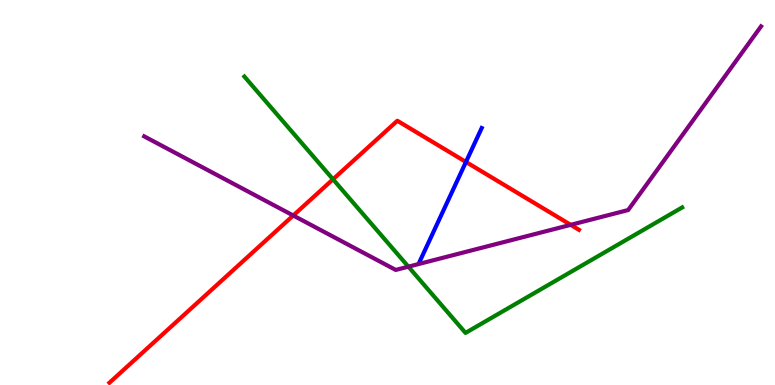[{'lines': ['blue', 'red'], 'intersections': [{'x': 6.01, 'y': 5.79}]}, {'lines': ['green', 'red'], 'intersections': [{'x': 4.3, 'y': 5.34}]}, {'lines': ['purple', 'red'], 'intersections': [{'x': 3.78, 'y': 4.4}, {'x': 7.36, 'y': 4.16}]}, {'lines': ['blue', 'green'], 'intersections': []}, {'lines': ['blue', 'purple'], 'intersections': []}, {'lines': ['green', 'purple'], 'intersections': [{'x': 5.27, 'y': 3.07}]}]